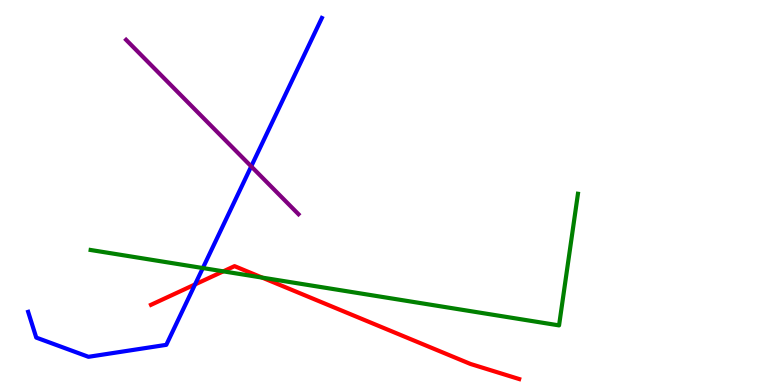[{'lines': ['blue', 'red'], 'intersections': [{'x': 2.52, 'y': 2.61}]}, {'lines': ['green', 'red'], 'intersections': [{'x': 2.88, 'y': 2.95}, {'x': 3.38, 'y': 2.79}]}, {'lines': ['purple', 'red'], 'intersections': []}, {'lines': ['blue', 'green'], 'intersections': [{'x': 2.62, 'y': 3.04}]}, {'lines': ['blue', 'purple'], 'intersections': [{'x': 3.24, 'y': 5.68}]}, {'lines': ['green', 'purple'], 'intersections': []}]